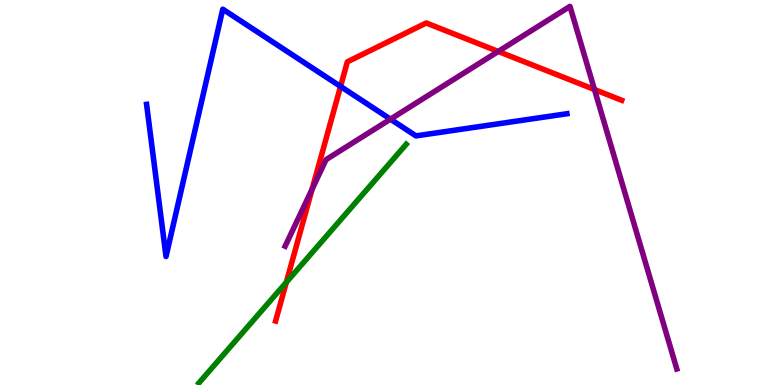[{'lines': ['blue', 'red'], 'intersections': [{'x': 4.39, 'y': 7.76}]}, {'lines': ['green', 'red'], 'intersections': [{'x': 3.69, 'y': 2.67}]}, {'lines': ['purple', 'red'], 'intersections': [{'x': 4.03, 'y': 5.09}, {'x': 6.43, 'y': 8.66}, {'x': 7.67, 'y': 7.67}]}, {'lines': ['blue', 'green'], 'intersections': []}, {'lines': ['blue', 'purple'], 'intersections': [{'x': 5.04, 'y': 6.9}]}, {'lines': ['green', 'purple'], 'intersections': []}]